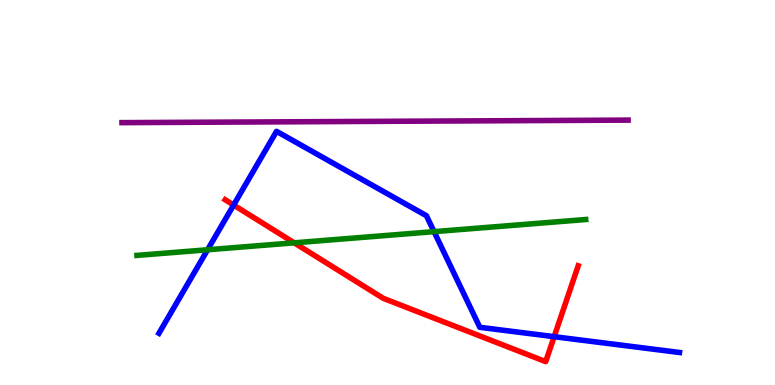[{'lines': ['blue', 'red'], 'intersections': [{'x': 3.01, 'y': 4.67}, {'x': 7.15, 'y': 1.26}]}, {'lines': ['green', 'red'], 'intersections': [{'x': 3.8, 'y': 3.69}]}, {'lines': ['purple', 'red'], 'intersections': []}, {'lines': ['blue', 'green'], 'intersections': [{'x': 2.68, 'y': 3.51}, {'x': 5.6, 'y': 3.98}]}, {'lines': ['blue', 'purple'], 'intersections': []}, {'lines': ['green', 'purple'], 'intersections': []}]